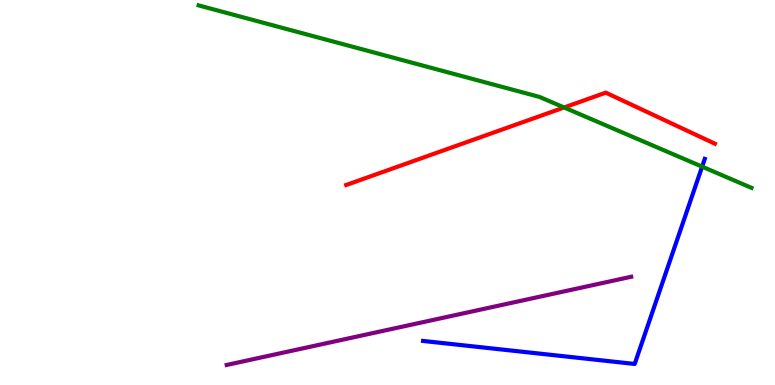[{'lines': ['blue', 'red'], 'intersections': []}, {'lines': ['green', 'red'], 'intersections': [{'x': 7.28, 'y': 7.21}]}, {'lines': ['purple', 'red'], 'intersections': []}, {'lines': ['blue', 'green'], 'intersections': [{'x': 9.06, 'y': 5.67}]}, {'lines': ['blue', 'purple'], 'intersections': []}, {'lines': ['green', 'purple'], 'intersections': []}]